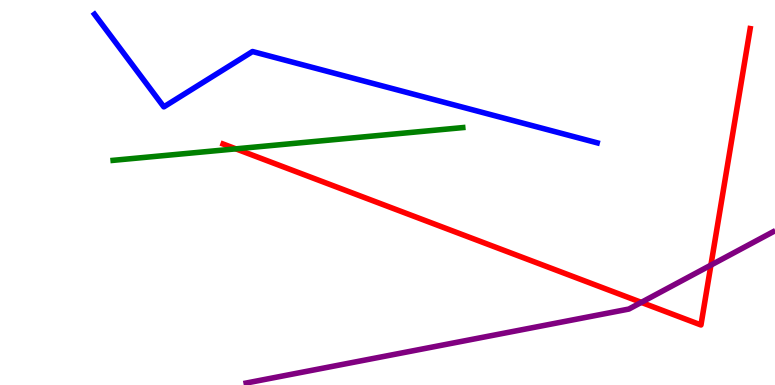[{'lines': ['blue', 'red'], 'intersections': []}, {'lines': ['green', 'red'], 'intersections': [{'x': 3.04, 'y': 6.13}]}, {'lines': ['purple', 'red'], 'intersections': [{'x': 8.28, 'y': 2.15}, {'x': 9.17, 'y': 3.11}]}, {'lines': ['blue', 'green'], 'intersections': []}, {'lines': ['blue', 'purple'], 'intersections': []}, {'lines': ['green', 'purple'], 'intersections': []}]